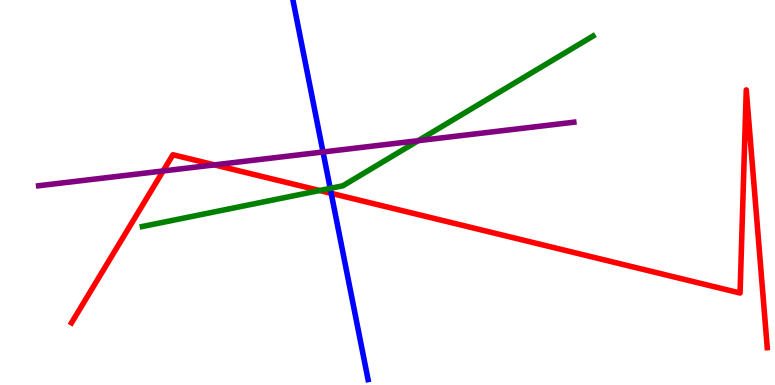[{'lines': ['blue', 'red'], 'intersections': [{'x': 4.27, 'y': 4.98}]}, {'lines': ['green', 'red'], 'intersections': [{'x': 4.12, 'y': 5.05}]}, {'lines': ['purple', 'red'], 'intersections': [{'x': 2.11, 'y': 5.56}, {'x': 2.77, 'y': 5.72}]}, {'lines': ['blue', 'green'], 'intersections': [{'x': 4.26, 'y': 5.11}]}, {'lines': ['blue', 'purple'], 'intersections': [{'x': 4.17, 'y': 6.05}]}, {'lines': ['green', 'purple'], 'intersections': [{'x': 5.4, 'y': 6.35}]}]